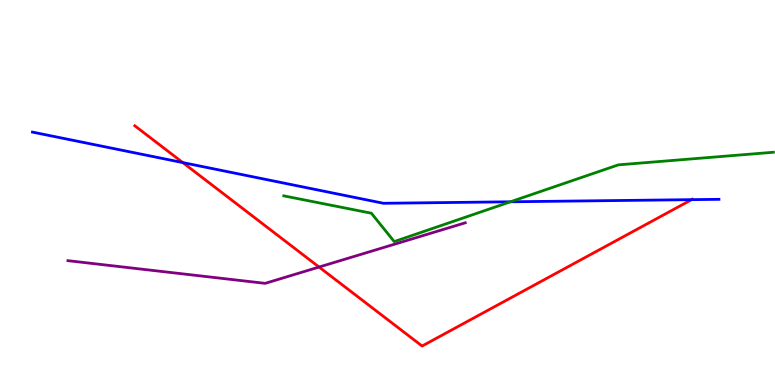[{'lines': ['blue', 'red'], 'intersections': [{'x': 2.36, 'y': 5.78}, {'x': 8.92, 'y': 4.81}]}, {'lines': ['green', 'red'], 'intersections': []}, {'lines': ['purple', 'red'], 'intersections': [{'x': 4.12, 'y': 3.06}]}, {'lines': ['blue', 'green'], 'intersections': [{'x': 6.59, 'y': 4.76}]}, {'lines': ['blue', 'purple'], 'intersections': []}, {'lines': ['green', 'purple'], 'intersections': []}]